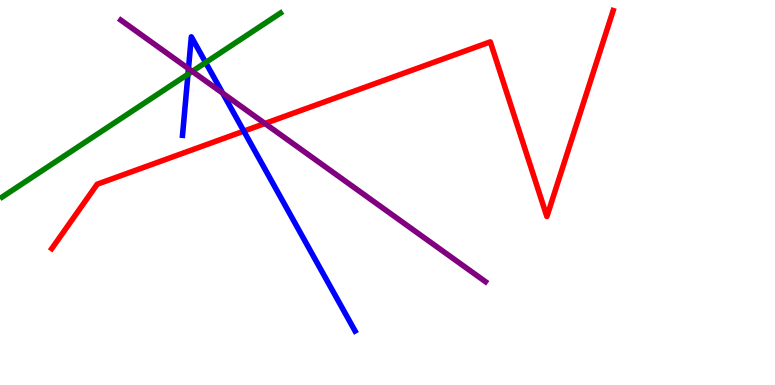[{'lines': ['blue', 'red'], 'intersections': [{'x': 3.15, 'y': 6.59}]}, {'lines': ['green', 'red'], 'intersections': []}, {'lines': ['purple', 'red'], 'intersections': [{'x': 3.42, 'y': 6.79}]}, {'lines': ['blue', 'green'], 'intersections': [{'x': 2.43, 'y': 8.07}, {'x': 2.65, 'y': 8.38}]}, {'lines': ['blue', 'purple'], 'intersections': [{'x': 2.43, 'y': 8.22}, {'x': 2.87, 'y': 7.58}]}, {'lines': ['green', 'purple'], 'intersections': [{'x': 2.48, 'y': 8.15}]}]